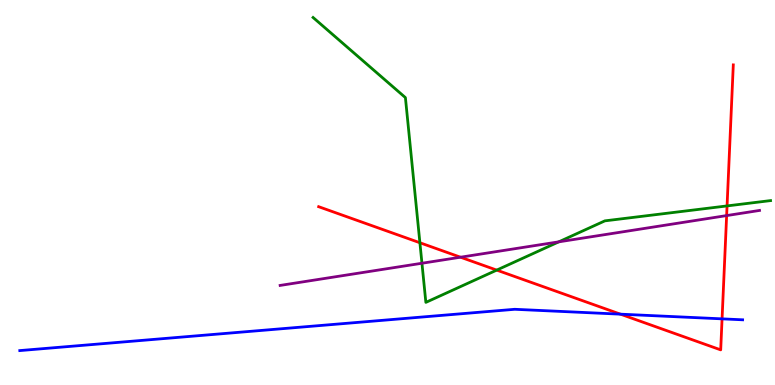[{'lines': ['blue', 'red'], 'intersections': [{'x': 8.01, 'y': 1.84}, {'x': 9.32, 'y': 1.72}]}, {'lines': ['green', 'red'], 'intersections': [{'x': 5.42, 'y': 3.69}, {'x': 6.41, 'y': 2.98}, {'x': 9.38, 'y': 4.65}]}, {'lines': ['purple', 'red'], 'intersections': [{'x': 5.94, 'y': 3.32}, {'x': 9.38, 'y': 4.4}]}, {'lines': ['blue', 'green'], 'intersections': []}, {'lines': ['blue', 'purple'], 'intersections': []}, {'lines': ['green', 'purple'], 'intersections': [{'x': 5.44, 'y': 3.16}, {'x': 7.21, 'y': 3.72}]}]